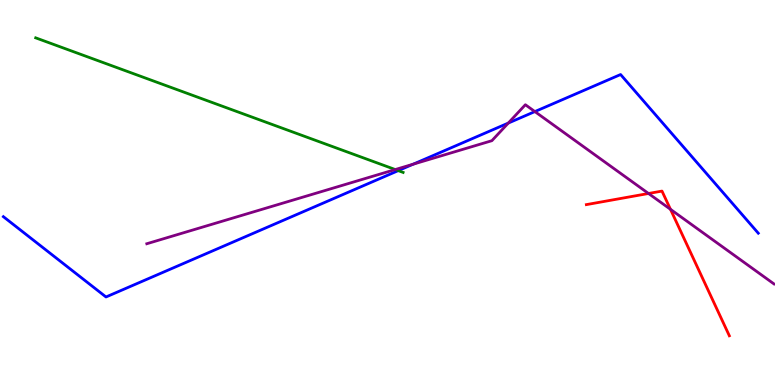[{'lines': ['blue', 'red'], 'intersections': []}, {'lines': ['green', 'red'], 'intersections': []}, {'lines': ['purple', 'red'], 'intersections': [{'x': 8.37, 'y': 4.97}, {'x': 8.65, 'y': 4.56}]}, {'lines': ['blue', 'green'], 'intersections': [{'x': 5.14, 'y': 5.57}]}, {'lines': ['blue', 'purple'], 'intersections': [{'x': 5.33, 'y': 5.73}, {'x': 6.56, 'y': 6.8}, {'x': 6.9, 'y': 7.1}]}, {'lines': ['green', 'purple'], 'intersections': [{'x': 5.1, 'y': 5.6}]}]